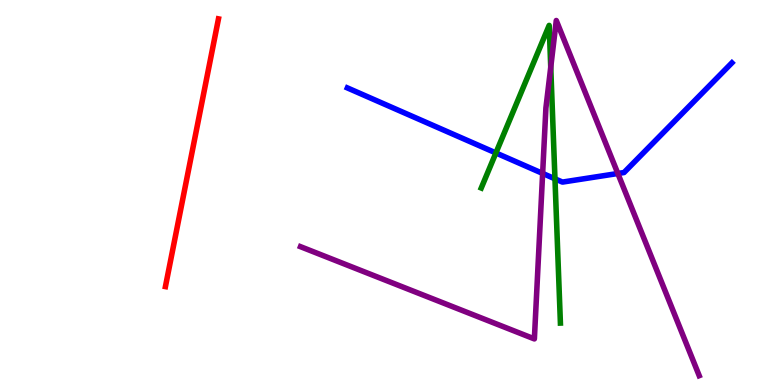[{'lines': ['blue', 'red'], 'intersections': []}, {'lines': ['green', 'red'], 'intersections': []}, {'lines': ['purple', 'red'], 'intersections': []}, {'lines': ['blue', 'green'], 'intersections': [{'x': 6.4, 'y': 6.03}, {'x': 7.16, 'y': 5.36}]}, {'lines': ['blue', 'purple'], 'intersections': [{'x': 7.0, 'y': 5.5}, {'x': 7.97, 'y': 5.49}]}, {'lines': ['green', 'purple'], 'intersections': [{'x': 7.11, 'y': 8.26}]}]